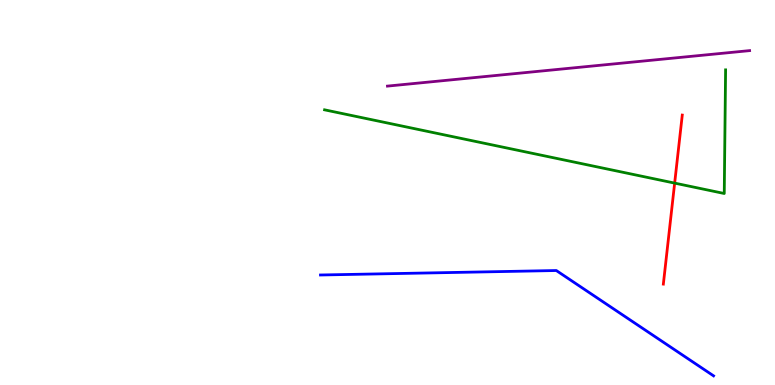[{'lines': ['blue', 'red'], 'intersections': []}, {'lines': ['green', 'red'], 'intersections': [{'x': 8.71, 'y': 5.24}]}, {'lines': ['purple', 'red'], 'intersections': []}, {'lines': ['blue', 'green'], 'intersections': []}, {'lines': ['blue', 'purple'], 'intersections': []}, {'lines': ['green', 'purple'], 'intersections': []}]